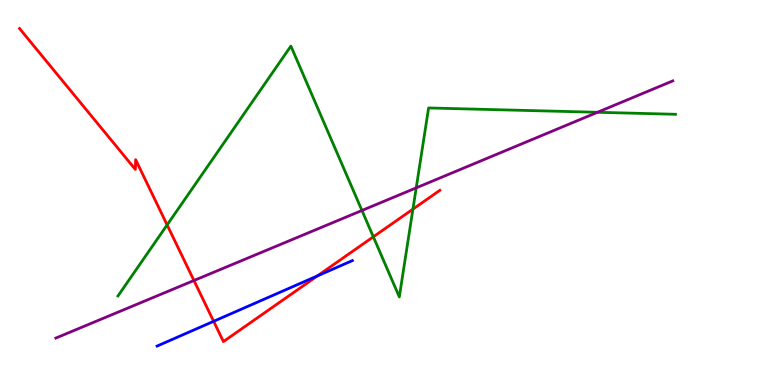[{'lines': ['blue', 'red'], 'intersections': [{'x': 2.76, 'y': 1.65}, {'x': 4.1, 'y': 2.83}]}, {'lines': ['green', 'red'], 'intersections': [{'x': 2.16, 'y': 4.16}, {'x': 4.82, 'y': 3.85}, {'x': 5.33, 'y': 4.57}]}, {'lines': ['purple', 'red'], 'intersections': [{'x': 2.5, 'y': 2.71}]}, {'lines': ['blue', 'green'], 'intersections': []}, {'lines': ['blue', 'purple'], 'intersections': []}, {'lines': ['green', 'purple'], 'intersections': [{'x': 4.67, 'y': 4.53}, {'x': 5.37, 'y': 5.12}, {'x': 7.71, 'y': 7.08}]}]